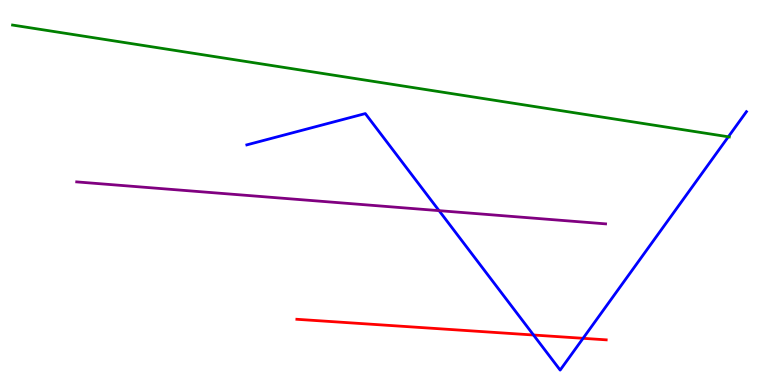[{'lines': ['blue', 'red'], 'intersections': [{'x': 6.88, 'y': 1.3}, {'x': 7.52, 'y': 1.21}]}, {'lines': ['green', 'red'], 'intersections': []}, {'lines': ['purple', 'red'], 'intersections': []}, {'lines': ['blue', 'green'], 'intersections': [{'x': 9.4, 'y': 6.45}]}, {'lines': ['blue', 'purple'], 'intersections': [{'x': 5.67, 'y': 4.53}]}, {'lines': ['green', 'purple'], 'intersections': []}]